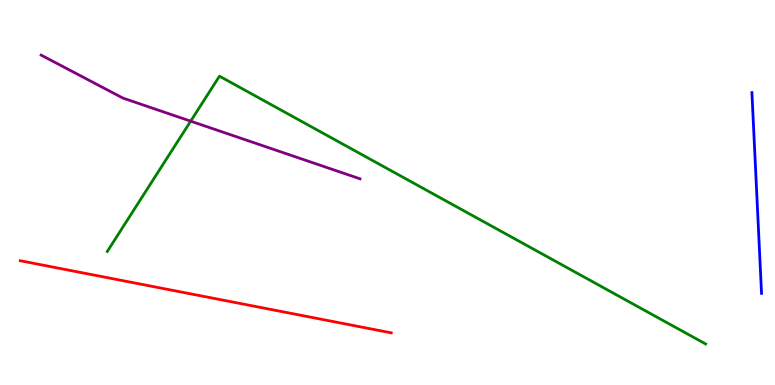[{'lines': ['blue', 'red'], 'intersections': []}, {'lines': ['green', 'red'], 'intersections': []}, {'lines': ['purple', 'red'], 'intersections': []}, {'lines': ['blue', 'green'], 'intersections': []}, {'lines': ['blue', 'purple'], 'intersections': []}, {'lines': ['green', 'purple'], 'intersections': [{'x': 2.46, 'y': 6.85}]}]